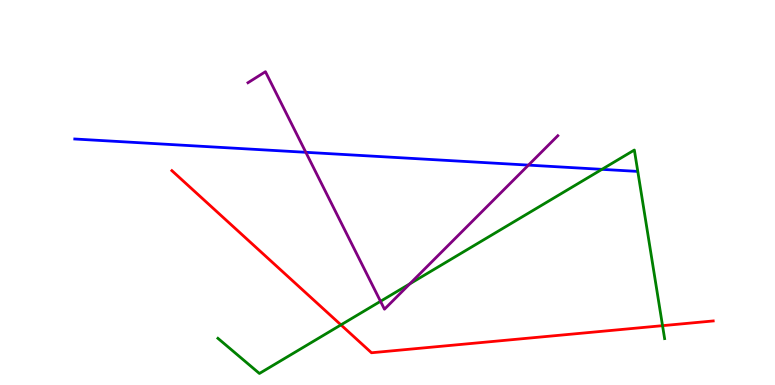[{'lines': ['blue', 'red'], 'intersections': []}, {'lines': ['green', 'red'], 'intersections': [{'x': 4.4, 'y': 1.56}, {'x': 8.55, 'y': 1.54}]}, {'lines': ['purple', 'red'], 'intersections': []}, {'lines': ['blue', 'green'], 'intersections': [{'x': 7.77, 'y': 5.6}]}, {'lines': ['blue', 'purple'], 'intersections': [{'x': 3.95, 'y': 6.04}, {'x': 6.82, 'y': 5.71}]}, {'lines': ['green', 'purple'], 'intersections': [{'x': 4.91, 'y': 2.17}, {'x': 5.29, 'y': 2.63}]}]